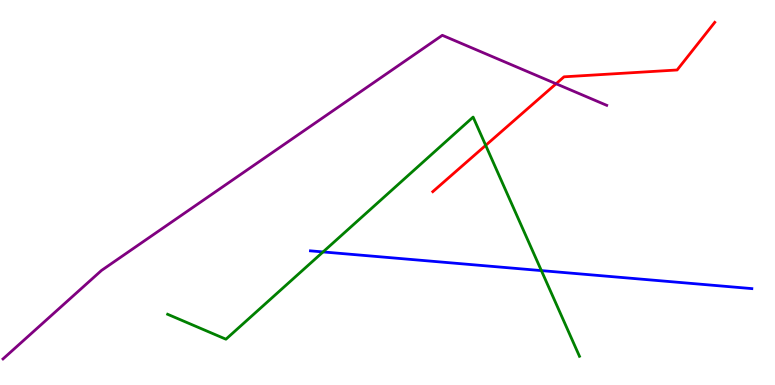[{'lines': ['blue', 'red'], 'intersections': []}, {'lines': ['green', 'red'], 'intersections': [{'x': 6.27, 'y': 6.22}]}, {'lines': ['purple', 'red'], 'intersections': [{'x': 7.18, 'y': 7.82}]}, {'lines': ['blue', 'green'], 'intersections': [{'x': 4.17, 'y': 3.46}, {'x': 6.99, 'y': 2.97}]}, {'lines': ['blue', 'purple'], 'intersections': []}, {'lines': ['green', 'purple'], 'intersections': []}]